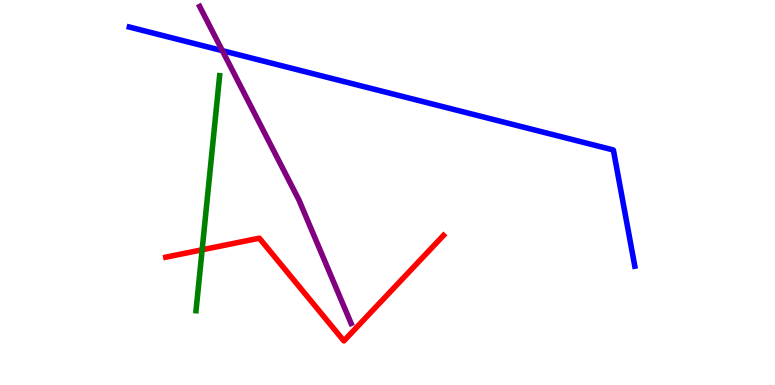[{'lines': ['blue', 'red'], 'intersections': []}, {'lines': ['green', 'red'], 'intersections': [{'x': 2.61, 'y': 3.51}]}, {'lines': ['purple', 'red'], 'intersections': []}, {'lines': ['blue', 'green'], 'intersections': []}, {'lines': ['blue', 'purple'], 'intersections': [{'x': 2.87, 'y': 8.68}]}, {'lines': ['green', 'purple'], 'intersections': []}]